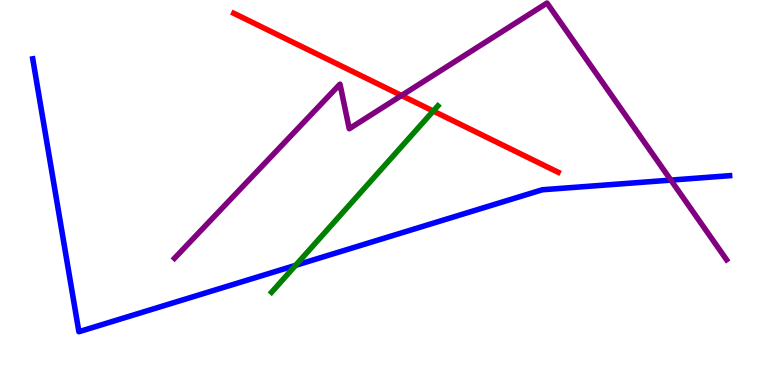[{'lines': ['blue', 'red'], 'intersections': []}, {'lines': ['green', 'red'], 'intersections': [{'x': 5.59, 'y': 7.12}]}, {'lines': ['purple', 'red'], 'intersections': [{'x': 5.18, 'y': 7.52}]}, {'lines': ['blue', 'green'], 'intersections': [{'x': 3.81, 'y': 3.11}]}, {'lines': ['blue', 'purple'], 'intersections': [{'x': 8.66, 'y': 5.32}]}, {'lines': ['green', 'purple'], 'intersections': []}]